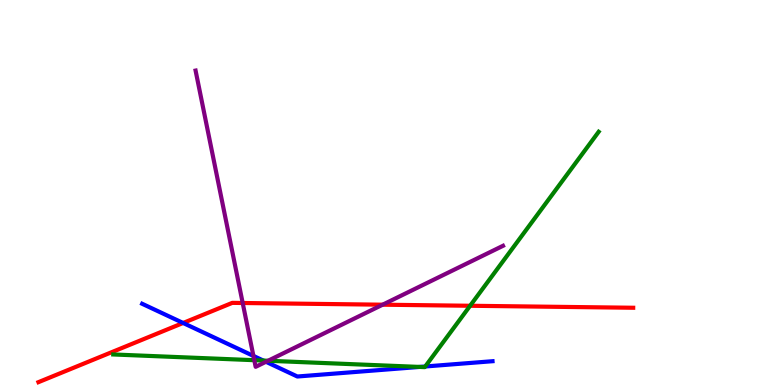[{'lines': ['blue', 'red'], 'intersections': [{'x': 2.36, 'y': 1.61}]}, {'lines': ['green', 'red'], 'intersections': [{'x': 6.07, 'y': 2.06}]}, {'lines': ['purple', 'red'], 'intersections': [{'x': 3.13, 'y': 2.13}, {'x': 4.94, 'y': 2.09}]}, {'lines': ['blue', 'green'], 'intersections': [{'x': 3.4, 'y': 0.635}, {'x': 5.41, 'y': 0.469}, {'x': 5.49, 'y': 0.481}]}, {'lines': ['blue', 'purple'], 'intersections': [{'x': 3.27, 'y': 0.755}, {'x': 3.43, 'y': 0.603}]}, {'lines': ['green', 'purple'], 'intersections': [{'x': 3.28, 'y': 0.644}, {'x': 3.46, 'y': 0.63}]}]